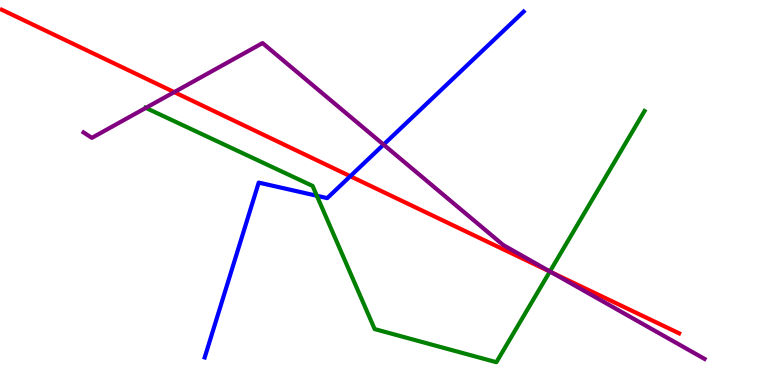[{'lines': ['blue', 'red'], 'intersections': [{'x': 4.52, 'y': 5.42}]}, {'lines': ['green', 'red'], 'intersections': [{'x': 7.09, 'y': 2.95}]}, {'lines': ['purple', 'red'], 'intersections': [{'x': 2.25, 'y': 7.61}, {'x': 7.12, 'y': 2.93}]}, {'lines': ['blue', 'green'], 'intersections': [{'x': 4.09, 'y': 4.91}]}, {'lines': ['blue', 'purple'], 'intersections': [{'x': 4.95, 'y': 6.24}]}, {'lines': ['green', 'purple'], 'intersections': [{'x': 1.88, 'y': 7.2}, {'x': 7.1, 'y': 2.95}]}]